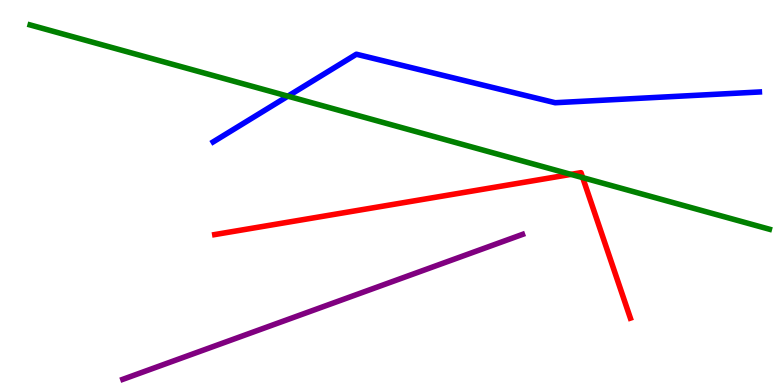[{'lines': ['blue', 'red'], 'intersections': []}, {'lines': ['green', 'red'], 'intersections': [{'x': 7.37, 'y': 5.47}, {'x': 7.52, 'y': 5.39}]}, {'lines': ['purple', 'red'], 'intersections': []}, {'lines': ['blue', 'green'], 'intersections': [{'x': 3.71, 'y': 7.5}]}, {'lines': ['blue', 'purple'], 'intersections': []}, {'lines': ['green', 'purple'], 'intersections': []}]